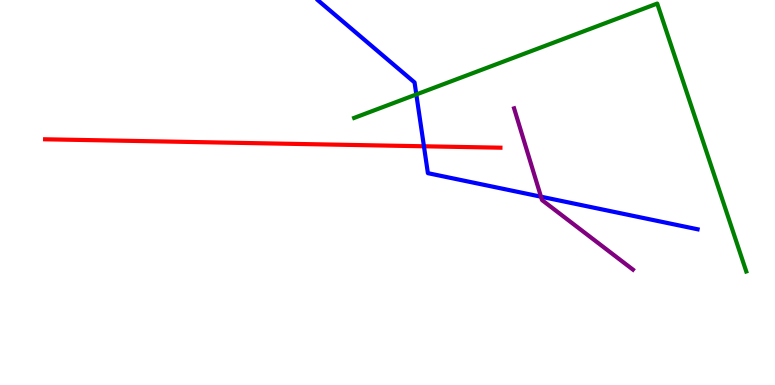[{'lines': ['blue', 'red'], 'intersections': [{'x': 5.47, 'y': 6.2}]}, {'lines': ['green', 'red'], 'intersections': []}, {'lines': ['purple', 'red'], 'intersections': []}, {'lines': ['blue', 'green'], 'intersections': [{'x': 5.37, 'y': 7.55}]}, {'lines': ['blue', 'purple'], 'intersections': [{'x': 6.98, 'y': 4.89}]}, {'lines': ['green', 'purple'], 'intersections': []}]